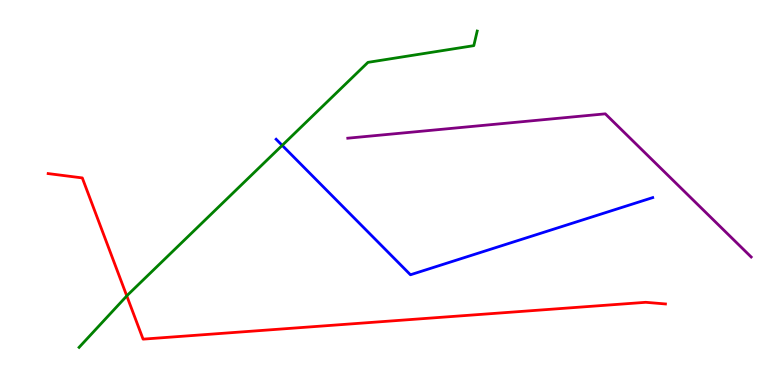[{'lines': ['blue', 'red'], 'intersections': []}, {'lines': ['green', 'red'], 'intersections': [{'x': 1.64, 'y': 2.31}]}, {'lines': ['purple', 'red'], 'intersections': []}, {'lines': ['blue', 'green'], 'intersections': [{'x': 3.64, 'y': 6.22}]}, {'lines': ['blue', 'purple'], 'intersections': []}, {'lines': ['green', 'purple'], 'intersections': []}]